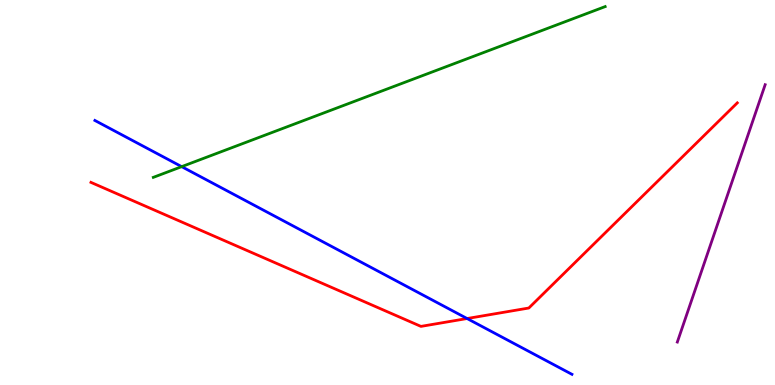[{'lines': ['blue', 'red'], 'intersections': [{'x': 6.03, 'y': 1.73}]}, {'lines': ['green', 'red'], 'intersections': []}, {'lines': ['purple', 'red'], 'intersections': []}, {'lines': ['blue', 'green'], 'intersections': [{'x': 2.34, 'y': 5.67}]}, {'lines': ['blue', 'purple'], 'intersections': []}, {'lines': ['green', 'purple'], 'intersections': []}]